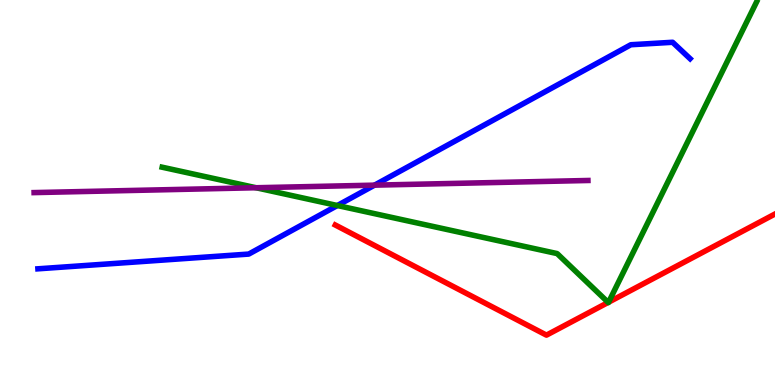[{'lines': ['blue', 'red'], 'intersections': []}, {'lines': ['green', 'red'], 'intersections': [{'x': 7.85, 'y': 2.15}, {'x': 7.85, 'y': 2.15}]}, {'lines': ['purple', 'red'], 'intersections': []}, {'lines': ['blue', 'green'], 'intersections': [{'x': 4.35, 'y': 4.66}]}, {'lines': ['blue', 'purple'], 'intersections': [{'x': 4.83, 'y': 5.19}]}, {'lines': ['green', 'purple'], 'intersections': [{'x': 3.3, 'y': 5.12}]}]